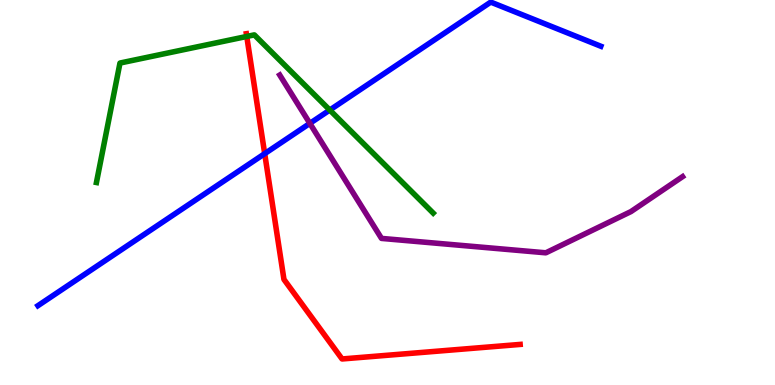[{'lines': ['blue', 'red'], 'intersections': [{'x': 3.42, 'y': 6.01}]}, {'lines': ['green', 'red'], 'intersections': [{'x': 3.18, 'y': 9.05}]}, {'lines': ['purple', 'red'], 'intersections': []}, {'lines': ['blue', 'green'], 'intersections': [{'x': 4.25, 'y': 7.14}]}, {'lines': ['blue', 'purple'], 'intersections': [{'x': 4.0, 'y': 6.8}]}, {'lines': ['green', 'purple'], 'intersections': []}]